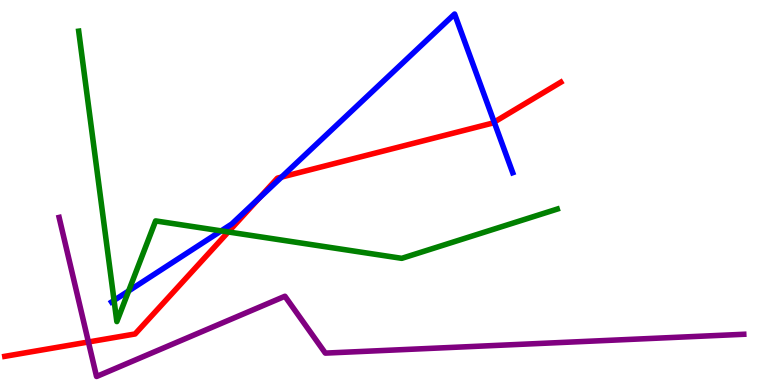[{'lines': ['blue', 'red'], 'intersections': [{'x': 3.34, 'y': 4.85}, {'x': 3.63, 'y': 5.4}, {'x': 6.38, 'y': 6.83}]}, {'lines': ['green', 'red'], 'intersections': [{'x': 2.95, 'y': 3.98}]}, {'lines': ['purple', 'red'], 'intersections': [{'x': 1.14, 'y': 1.12}]}, {'lines': ['blue', 'green'], 'intersections': [{'x': 1.47, 'y': 2.2}, {'x': 1.66, 'y': 2.44}, {'x': 2.85, 'y': 4.0}]}, {'lines': ['blue', 'purple'], 'intersections': []}, {'lines': ['green', 'purple'], 'intersections': []}]